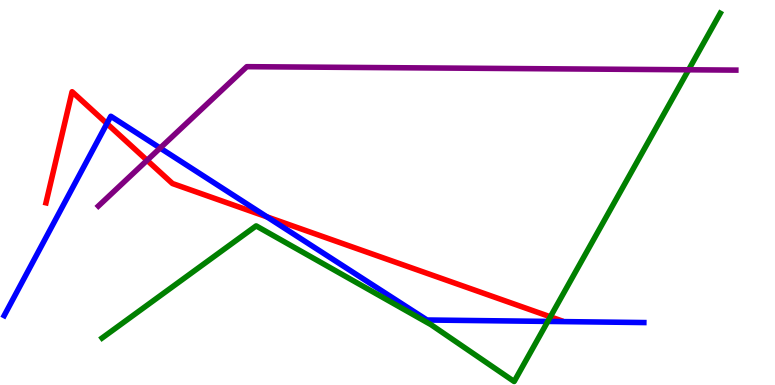[{'lines': ['blue', 'red'], 'intersections': [{'x': 1.38, 'y': 6.79}, {'x': 3.44, 'y': 4.37}]}, {'lines': ['green', 'red'], 'intersections': [{'x': 7.1, 'y': 1.77}]}, {'lines': ['purple', 'red'], 'intersections': [{'x': 1.9, 'y': 5.84}]}, {'lines': ['blue', 'green'], 'intersections': [{'x': 7.07, 'y': 1.65}]}, {'lines': ['blue', 'purple'], 'intersections': [{'x': 2.07, 'y': 6.15}]}, {'lines': ['green', 'purple'], 'intersections': [{'x': 8.89, 'y': 8.19}]}]